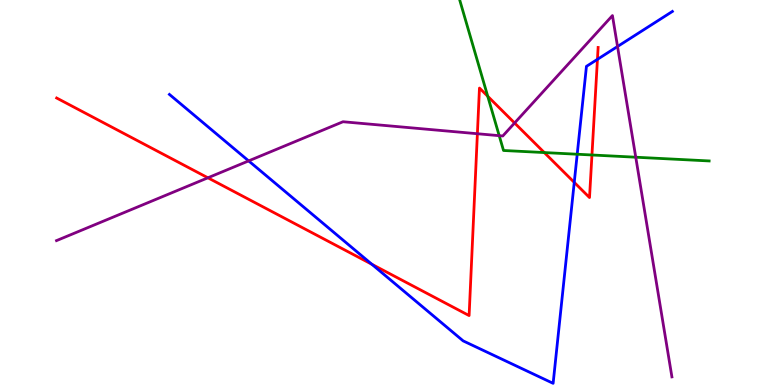[{'lines': ['blue', 'red'], 'intersections': [{'x': 4.8, 'y': 3.14}, {'x': 7.41, 'y': 5.26}, {'x': 7.71, 'y': 8.46}]}, {'lines': ['green', 'red'], 'intersections': [{'x': 6.29, 'y': 7.5}, {'x': 7.02, 'y': 6.04}, {'x': 7.64, 'y': 5.97}]}, {'lines': ['purple', 'red'], 'intersections': [{'x': 2.68, 'y': 5.38}, {'x': 6.16, 'y': 6.53}, {'x': 6.64, 'y': 6.81}]}, {'lines': ['blue', 'green'], 'intersections': [{'x': 7.45, 'y': 5.99}]}, {'lines': ['blue', 'purple'], 'intersections': [{'x': 3.21, 'y': 5.82}, {'x': 7.97, 'y': 8.79}]}, {'lines': ['green', 'purple'], 'intersections': [{'x': 6.44, 'y': 6.48}, {'x': 8.2, 'y': 5.92}]}]